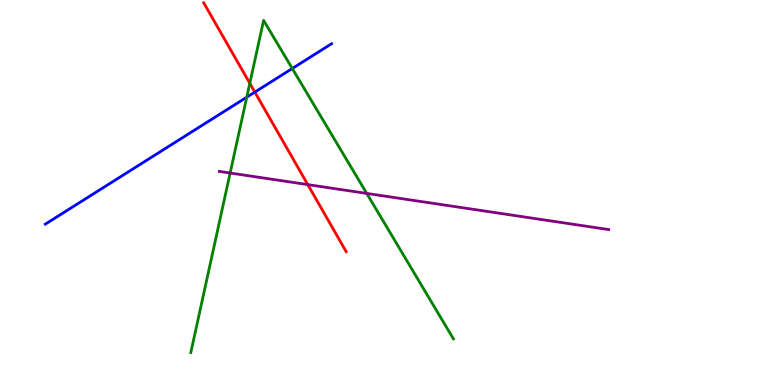[{'lines': ['blue', 'red'], 'intersections': [{'x': 3.29, 'y': 7.61}]}, {'lines': ['green', 'red'], 'intersections': [{'x': 3.22, 'y': 7.84}]}, {'lines': ['purple', 'red'], 'intersections': [{'x': 3.97, 'y': 5.2}]}, {'lines': ['blue', 'green'], 'intersections': [{'x': 3.18, 'y': 7.48}, {'x': 3.77, 'y': 8.22}]}, {'lines': ['blue', 'purple'], 'intersections': []}, {'lines': ['green', 'purple'], 'intersections': [{'x': 2.97, 'y': 5.51}, {'x': 4.73, 'y': 4.98}]}]